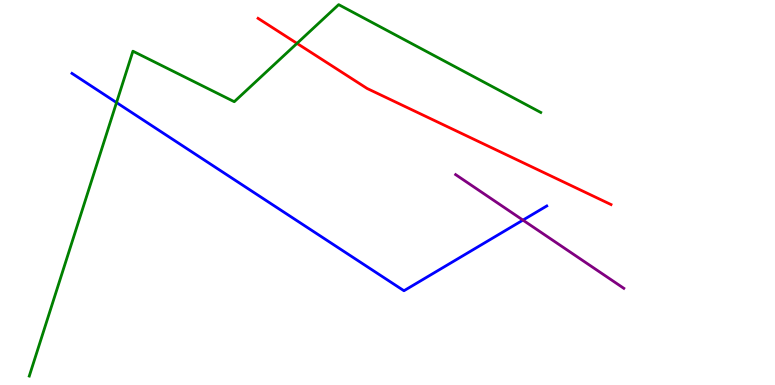[{'lines': ['blue', 'red'], 'intersections': []}, {'lines': ['green', 'red'], 'intersections': [{'x': 3.83, 'y': 8.87}]}, {'lines': ['purple', 'red'], 'intersections': []}, {'lines': ['blue', 'green'], 'intersections': [{'x': 1.5, 'y': 7.34}]}, {'lines': ['blue', 'purple'], 'intersections': [{'x': 6.75, 'y': 4.28}]}, {'lines': ['green', 'purple'], 'intersections': []}]